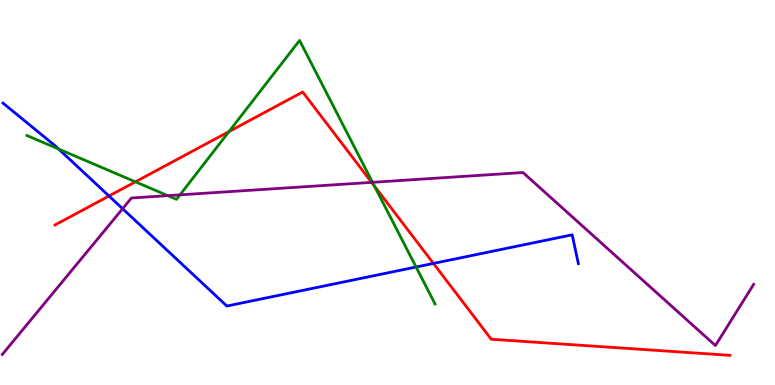[{'lines': ['blue', 'red'], 'intersections': [{'x': 1.41, 'y': 4.91}, {'x': 5.59, 'y': 3.16}]}, {'lines': ['green', 'red'], 'intersections': [{'x': 1.75, 'y': 5.28}, {'x': 2.95, 'y': 6.58}, {'x': 4.83, 'y': 5.17}]}, {'lines': ['purple', 'red'], 'intersections': [{'x': 4.8, 'y': 5.26}]}, {'lines': ['blue', 'green'], 'intersections': [{'x': 0.758, 'y': 6.13}, {'x': 5.37, 'y': 3.06}]}, {'lines': ['blue', 'purple'], 'intersections': [{'x': 1.58, 'y': 4.58}]}, {'lines': ['green', 'purple'], 'intersections': [{'x': 2.17, 'y': 4.92}, {'x': 2.32, 'y': 4.94}, {'x': 4.81, 'y': 5.26}]}]